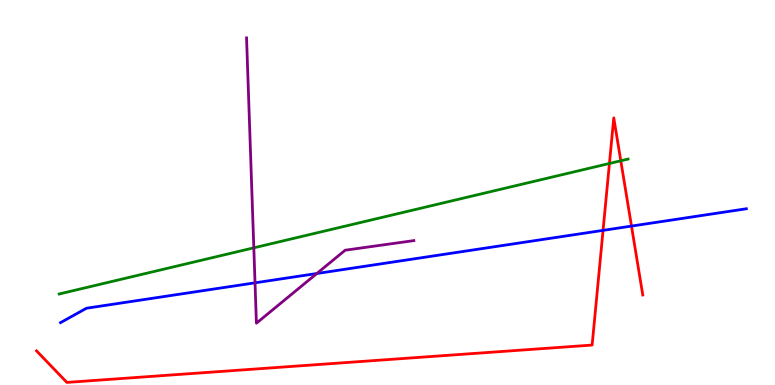[{'lines': ['blue', 'red'], 'intersections': [{'x': 7.78, 'y': 4.02}, {'x': 8.15, 'y': 4.13}]}, {'lines': ['green', 'red'], 'intersections': [{'x': 7.86, 'y': 5.75}, {'x': 8.01, 'y': 5.82}]}, {'lines': ['purple', 'red'], 'intersections': []}, {'lines': ['blue', 'green'], 'intersections': []}, {'lines': ['blue', 'purple'], 'intersections': [{'x': 3.29, 'y': 2.65}, {'x': 4.09, 'y': 2.9}]}, {'lines': ['green', 'purple'], 'intersections': [{'x': 3.28, 'y': 3.56}]}]